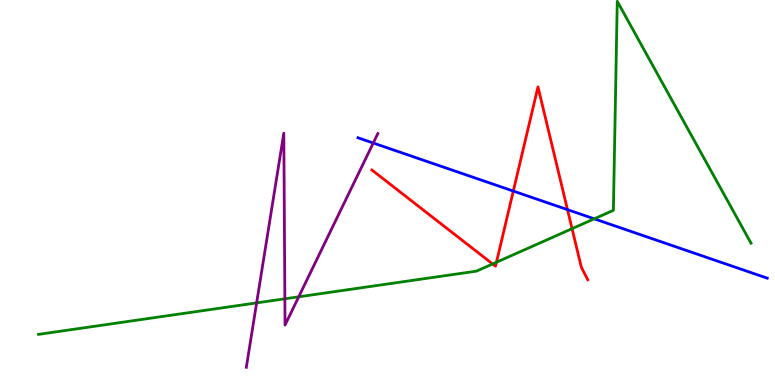[{'lines': ['blue', 'red'], 'intersections': [{'x': 6.62, 'y': 5.04}, {'x': 7.32, 'y': 4.55}]}, {'lines': ['green', 'red'], 'intersections': [{'x': 6.36, 'y': 3.14}, {'x': 6.41, 'y': 3.19}, {'x': 7.38, 'y': 4.06}]}, {'lines': ['purple', 'red'], 'intersections': []}, {'lines': ['blue', 'green'], 'intersections': [{'x': 7.67, 'y': 4.32}]}, {'lines': ['blue', 'purple'], 'intersections': [{'x': 4.82, 'y': 6.29}]}, {'lines': ['green', 'purple'], 'intersections': [{'x': 3.31, 'y': 2.13}, {'x': 3.68, 'y': 2.24}, {'x': 3.85, 'y': 2.29}]}]